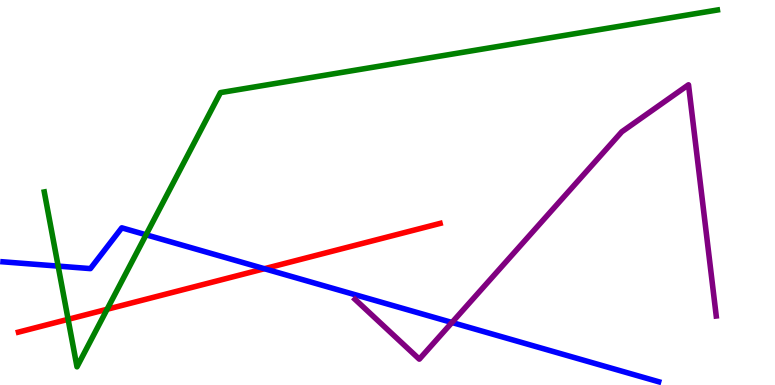[{'lines': ['blue', 'red'], 'intersections': [{'x': 3.41, 'y': 3.02}]}, {'lines': ['green', 'red'], 'intersections': [{'x': 0.879, 'y': 1.71}, {'x': 1.38, 'y': 1.97}]}, {'lines': ['purple', 'red'], 'intersections': []}, {'lines': ['blue', 'green'], 'intersections': [{'x': 0.75, 'y': 3.09}, {'x': 1.88, 'y': 3.9}]}, {'lines': ['blue', 'purple'], 'intersections': [{'x': 5.83, 'y': 1.62}]}, {'lines': ['green', 'purple'], 'intersections': []}]